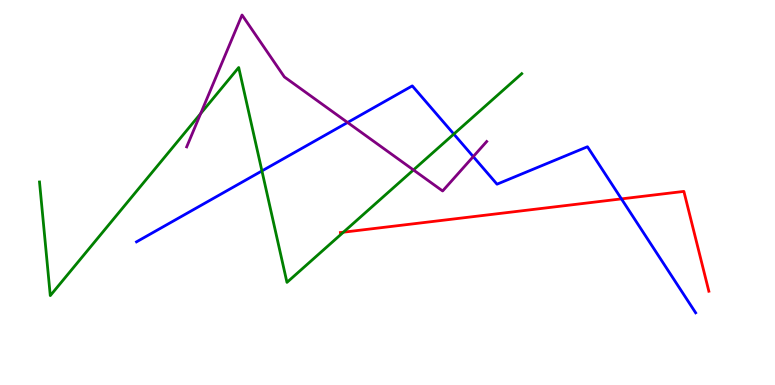[{'lines': ['blue', 'red'], 'intersections': [{'x': 8.02, 'y': 4.83}]}, {'lines': ['green', 'red'], 'intersections': [{'x': 4.43, 'y': 3.97}]}, {'lines': ['purple', 'red'], 'intersections': []}, {'lines': ['blue', 'green'], 'intersections': [{'x': 3.38, 'y': 5.56}, {'x': 5.86, 'y': 6.52}]}, {'lines': ['blue', 'purple'], 'intersections': [{'x': 4.48, 'y': 6.82}, {'x': 6.11, 'y': 5.93}]}, {'lines': ['green', 'purple'], 'intersections': [{'x': 2.59, 'y': 7.05}, {'x': 5.33, 'y': 5.59}]}]